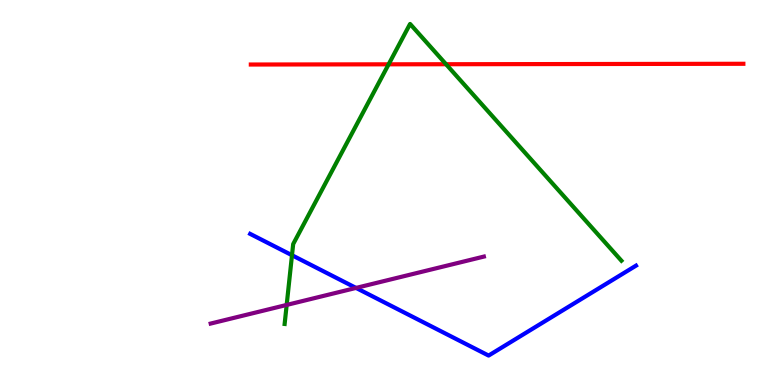[{'lines': ['blue', 'red'], 'intersections': []}, {'lines': ['green', 'red'], 'intersections': [{'x': 5.01, 'y': 8.33}, {'x': 5.76, 'y': 8.33}]}, {'lines': ['purple', 'red'], 'intersections': []}, {'lines': ['blue', 'green'], 'intersections': [{'x': 3.77, 'y': 3.37}]}, {'lines': ['blue', 'purple'], 'intersections': [{'x': 4.59, 'y': 2.52}]}, {'lines': ['green', 'purple'], 'intersections': [{'x': 3.7, 'y': 2.08}]}]